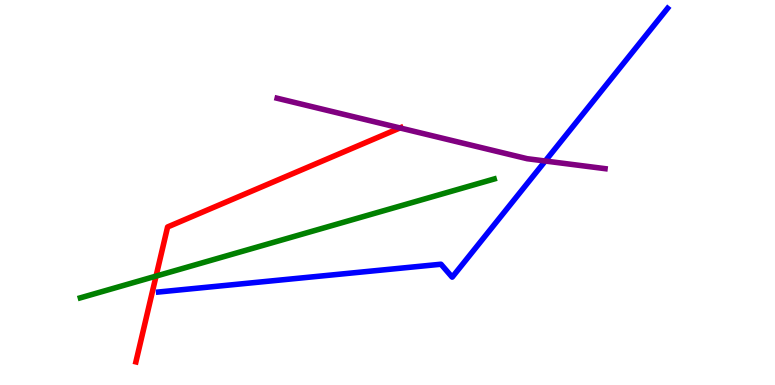[{'lines': ['blue', 'red'], 'intersections': []}, {'lines': ['green', 'red'], 'intersections': [{'x': 2.01, 'y': 2.83}]}, {'lines': ['purple', 'red'], 'intersections': [{'x': 5.16, 'y': 6.68}]}, {'lines': ['blue', 'green'], 'intersections': []}, {'lines': ['blue', 'purple'], 'intersections': [{'x': 7.04, 'y': 5.82}]}, {'lines': ['green', 'purple'], 'intersections': []}]